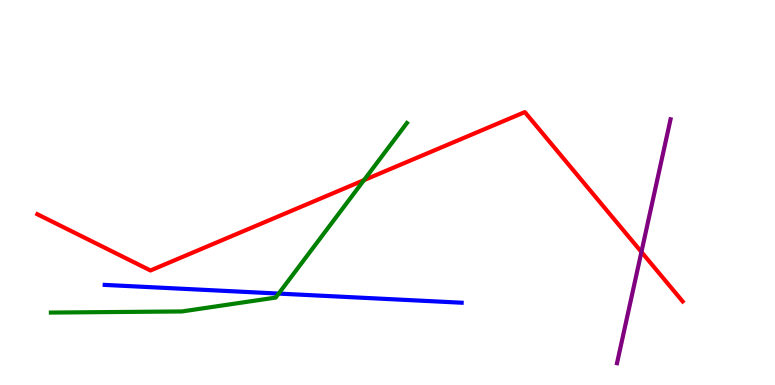[{'lines': ['blue', 'red'], 'intersections': []}, {'lines': ['green', 'red'], 'intersections': [{'x': 4.7, 'y': 5.32}]}, {'lines': ['purple', 'red'], 'intersections': [{'x': 8.28, 'y': 3.46}]}, {'lines': ['blue', 'green'], 'intersections': [{'x': 3.6, 'y': 2.37}]}, {'lines': ['blue', 'purple'], 'intersections': []}, {'lines': ['green', 'purple'], 'intersections': []}]